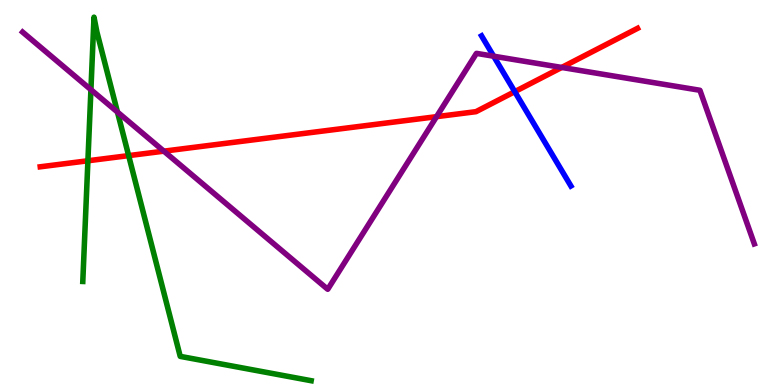[{'lines': ['blue', 'red'], 'intersections': [{'x': 6.64, 'y': 7.62}]}, {'lines': ['green', 'red'], 'intersections': [{'x': 1.13, 'y': 5.82}, {'x': 1.66, 'y': 5.96}]}, {'lines': ['purple', 'red'], 'intersections': [{'x': 2.11, 'y': 6.07}, {'x': 5.63, 'y': 6.97}, {'x': 7.25, 'y': 8.25}]}, {'lines': ['blue', 'green'], 'intersections': []}, {'lines': ['blue', 'purple'], 'intersections': [{'x': 6.37, 'y': 8.54}]}, {'lines': ['green', 'purple'], 'intersections': [{'x': 1.17, 'y': 7.67}, {'x': 1.52, 'y': 7.09}]}]